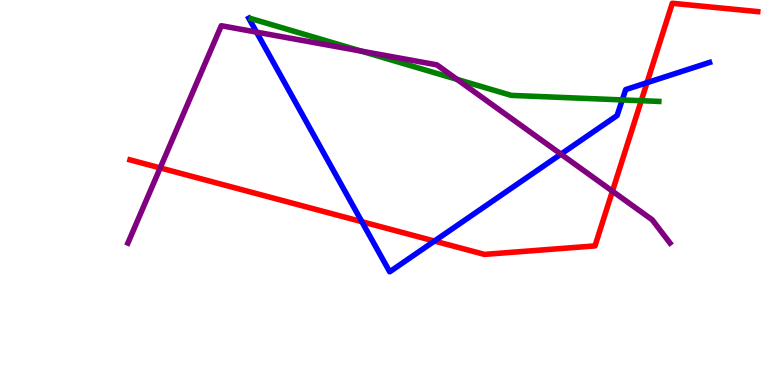[{'lines': ['blue', 'red'], 'intersections': [{'x': 4.67, 'y': 4.24}, {'x': 5.61, 'y': 3.74}, {'x': 8.35, 'y': 7.85}]}, {'lines': ['green', 'red'], 'intersections': [{'x': 8.27, 'y': 7.38}]}, {'lines': ['purple', 'red'], 'intersections': [{'x': 2.07, 'y': 5.64}, {'x': 7.9, 'y': 5.03}]}, {'lines': ['blue', 'green'], 'intersections': [{'x': 8.03, 'y': 7.4}]}, {'lines': ['blue', 'purple'], 'intersections': [{'x': 3.31, 'y': 9.17}, {'x': 7.24, 'y': 6.0}]}, {'lines': ['green', 'purple'], 'intersections': [{'x': 4.66, 'y': 8.67}, {'x': 5.9, 'y': 7.94}]}]